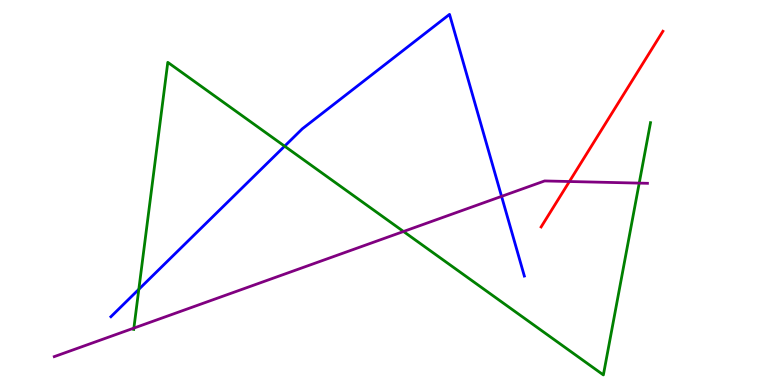[{'lines': ['blue', 'red'], 'intersections': []}, {'lines': ['green', 'red'], 'intersections': []}, {'lines': ['purple', 'red'], 'intersections': [{'x': 7.35, 'y': 5.29}]}, {'lines': ['blue', 'green'], 'intersections': [{'x': 1.79, 'y': 2.49}, {'x': 3.67, 'y': 6.2}]}, {'lines': ['blue', 'purple'], 'intersections': [{'x': 6.47, 'y': 4.9}]}, {'lines': ['green', 'purple'], 'intersections': [{'x': 1.73, 'y': 1.48}, {'x': 5.21, 'y': 3.99}, {'x': 8.25, 'y': 5.24}]}]